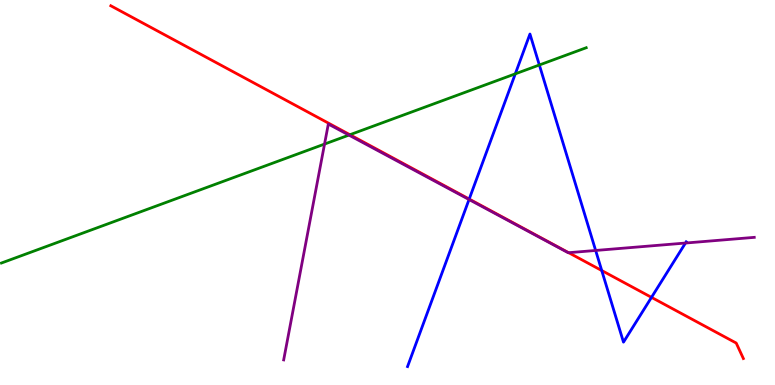[{'lines': ['blue', 'red'], 'intersections': [{'x': 6.05, 'y': 4.83}, {'x': 7.76, 'y': 2.97}, {'x': 8.41, 'y': 2.28}]}, {'lines': ['green', 'red'], 'intersections': [{'x': 4.52, 'y': 6.5}]}, {'lines': ['purple', 'red'], 'intersections': [{'x': 7.34, 'y': 3.44}]}, {'lines': ['blue', 'green'], 'intersections': [{'x': 6.65, 'y': 8.08}, {'x': 6.96, 'y': 8.31}]}, {'lines': ['blue', 'purple'], 'intersections': [{'x': 6.05, 'y': 4.82}, {'x': 7.69, 'y': 3.49}, {'x': 8.84, 'y': 3.69}]}, {'lines': ['green', 'purple'], 'intersections': [{'x': 4.19, 'y': 6.26}, {'x': 4.5, 'y': 6.49}]}]